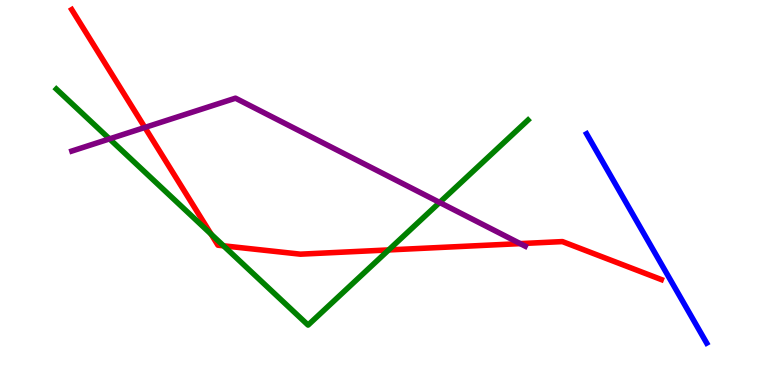[{'lines': ['blue', 'red'], 'intersections': []}, {'lines': ['green', 'red'], 'intersections': [{'x': 2.72, 'y': 3.92}, {'x': 2.88, 'y': 3.62}, {'x': 5.02, 'y': 3.51}]}, {'lines': ['purple', 'red'], 'intersections': [{'x': 1.87, 'y': 6.69}, {'x': 6.71, 'y': 3.67}]}, {'lines': ['blue', 'green'], 'intersections': []}, {'lines': ['blue', 'purple'], 'intersections': []}, {'lines': ['green', 'purple'], 'intersections': [{'x': 1.41, 'y': 6.39}, {'x': 5.67, 'y': 4.74}]}]